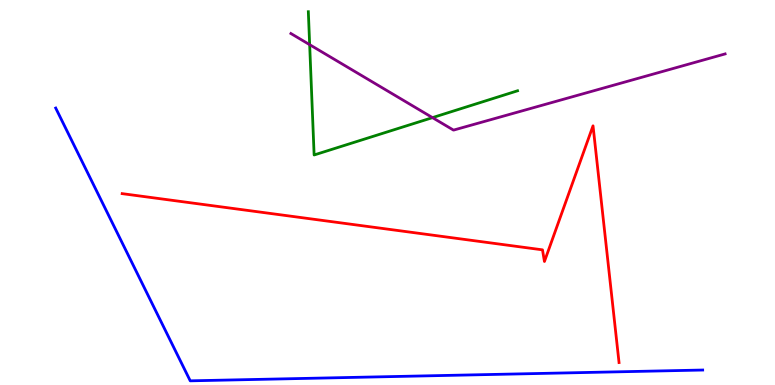[{'lines': ['blue', 'red'], 'intersections': []}, {'lines': ['green', 'red'], 'intersections': []}, {'lines': ['purple', 'red'], 'intersections': []}, {'lines': ['blue', 'green'], 'intersections': []}, {'lines': ['blue', 'purple'], 'intersections': []}, {'lines': ['green', 'purple'], 'intersections': [{'x': 4.0, 'y': 8.84}, {'x': 5.58, 'y': 6.94}]}]